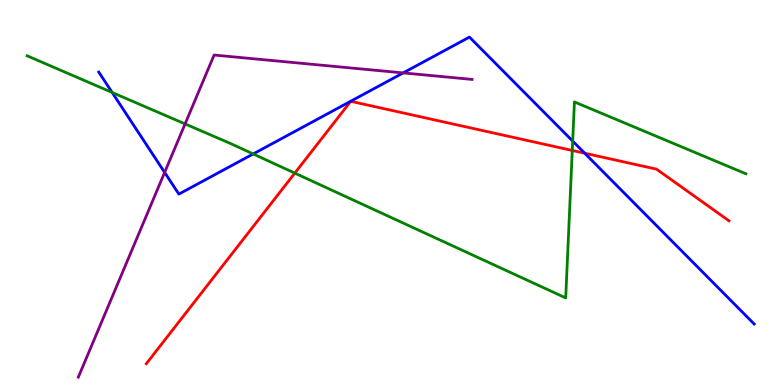[{'lines': ['blue', 'red'], 'intersections': [{'x': 7.54, 'y': 6.02}]}, {'lines': ['green', 'red'], 'intersections': [{'x': 3.8, 'y': 5.5}, {'x': 7.38, 'y': 6.09}]}, {'lines': ['purple', 'red'], 'intersections': []}, {'lines': ['blue', 'green'], 'intersections': [{'x': 1.45, 'y': 7.6}, {'x': 3.27, 'y': 6.0}, {'x': 7.39, 'y': 6.33}]}, {'lines': ['blue', 'purple'], 'intersections': [{'x': 2.12, 'y': 5.52}, {'x': 5.2, 'y': 8.11}]}, {'lines': ['green', 'purple'], 'intersections': [{'x': 2.39, 'y': 6.78}]}]